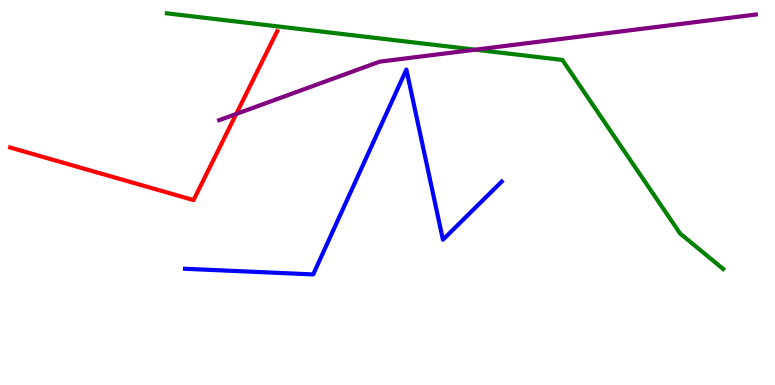[{'lines': ['blue', 'red'], 'intersections': []}, {'lines': ['green', 'red'], 'intersections': []}, {'lines': ['purple', 'red'], 'intersections': [{'x': 3.05, 'y': 7.04}]}, {'lines': ['blue', 'green'], 'intersections': []}, {'lines': ['blue', 'purple'], 'intersections': []}, {'lines': ['green', 'purple'], 'intersections': [{'x': 6.13, 'y': 8.71}]}]